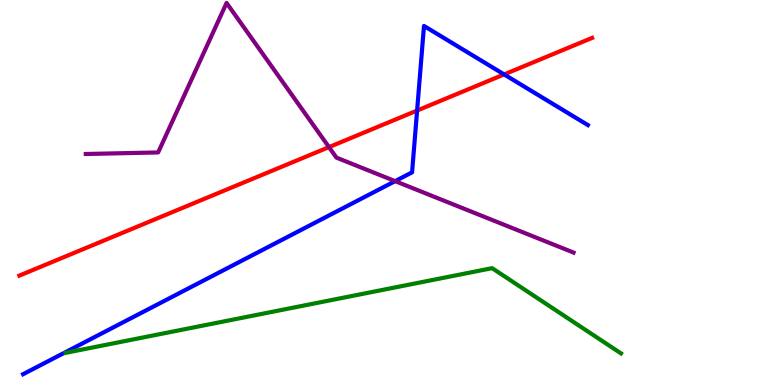[{'lines': ['blue', 'red'], 'intersections': [{'x': 5.38, 'y': 7.13}, {'x': 6.5, 'y': 8.07}]}, {'lines': ['green', 'red'], 'intersections': []}, {'lines': ['purple', 'red'], 'intersections': [{'x': 4.24, 'y': 6.18}]}, {'lines': ['blue', 'green'], 'intersections': []}, {'lines': ['blue', 'purple'], 'intersections': [{'x': 5.1, 'y': 5.3}]}, {'lines': ['green', 'purple'], 'intersections': []}]